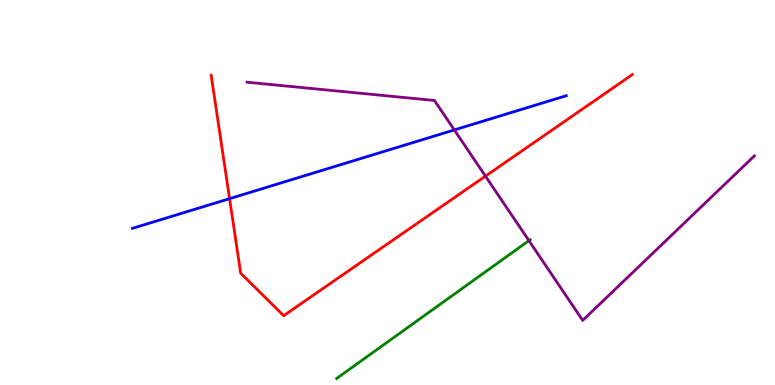[{'lines': ['blue', 'red'], 'intersections': [{'x': 2.96, 'y': 4.84}]}, {'lines': ['green', 'red'], 'intersections': []}, {'lines': ['purple', 'red'], 'intersections': [{'x': 6.26, 'y': 5.42}]}, {'lines': ['blue', 'green'], 'intersections': []}, {'lines': ['blue', 'purple'], 'intersections': [{'x': 5.86, 'y': 6.62}]}, {'lines': ['green', 'purple'], 'intersections': [{'x': 6.82, 'y': 3.75}]}]